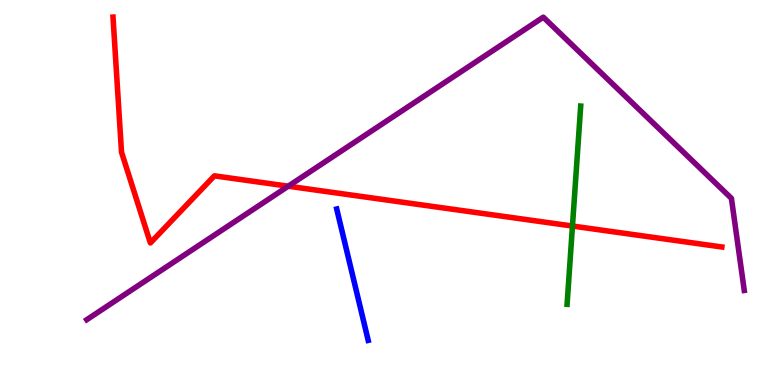[{'lines': ['blue', 'red'], 'intersections': []}, {'lines': ['green', 'red'], 'intersections': [{'x': 7.39, 'y': 4.13}]}, {'lines': ['purple', 'red'], 'intersections': [{'x': 3.72, 'y': 5.16}]}, {'lines': ['blue', 'green'], 'intersections': []}, {'lines': ['blue', 'purple'], 'intersections': []}, {'lines': ['green', 'purple'], 'intersections': []}]